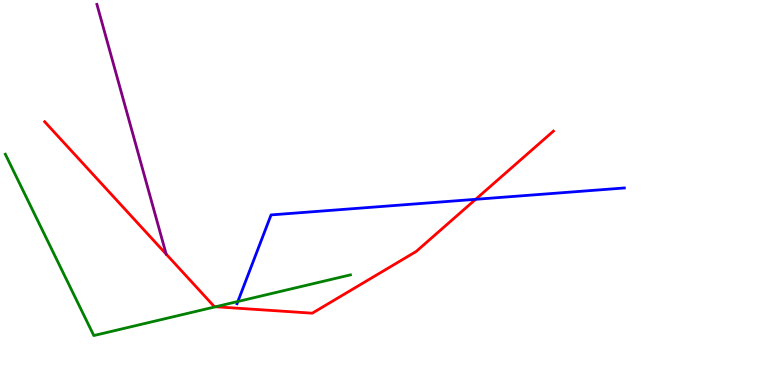[{'lines': ['blue', 'red'], 'intersections': [{'x': 6.14, 'y': 4.82}]}, {'lines': ['green', 'red'], 'intersections': [{'x': 2.78, 'y': 2.03}]}, {'lines': ['purple', 'red'], 'intersections': []}, {'lines': ['blue', 'green'], 'intersections': [{'x': 3.07, 'y': 2.17}]}, {'lines': ['blue', 'purple'], 'intersections': []}, {'lines': ['green', 'purple'], 'intersections': []}]